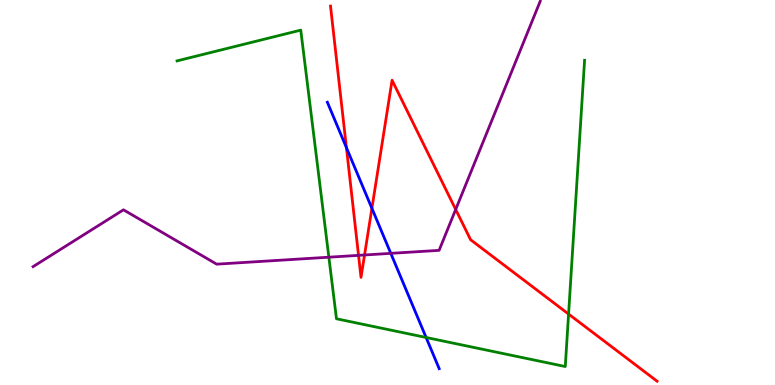[{'lines': ['blue', 'red'], 'intersections': [{'x': 4.47, 'y': 6.17}, {'x': 4.8, 'y': 4.59}]}, {'lines': ['green', 'red'], 'intersections': [{'x': 7.34, 'y': 1.84}]}, {'lines': ['purple', 'red'], 'intersections': [{'x': 4.63, 'y': 3.37}, {'x': 4.7, 'y': 3.38}, {'x': 5.88, 'y': 4.56}]}, {'lines': ['blue', 'green'], 'intersections': [{'x': 5.5, 'y': 1.23}]}, {'lines': ['blue', 'purple'], 'intersections': [{'x': 5.04, 'y': 3.42}]}, {'lines': ['green', 'purple'], 'intersections': [{'x': 4.24, 'y': 3.32}]}]